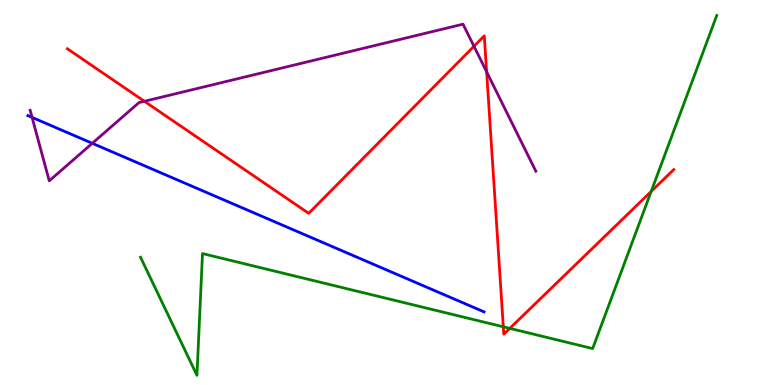[{'lines': ['blue', 'red'], 'intersections': []}, {'lines': ['green', 'red'], 'intersections': [{'x': 6.49, 'y': 1.51}, {'x': 6.58, 'y': 1.47}, {'x': 8.4, 'y': 5.03}]}, {'lines': ['purple', 'red'], 'intersections': [{'x': 1.86, 'y': 7.37}, {'x': 6.12, 'y': 8.8}, {'x': 6.28, 'y': 8.13}]}, {'lines': ['blue', 'green'], 'intersections': []}, {'lines': ['blue', 'purple'], 'intersections': [{'x': 0.414, 'y': 6.95}, {'x': 1.19, 'y': 6.28}]}, {'lines': ['green', 'purple'], 'intersections': []}]